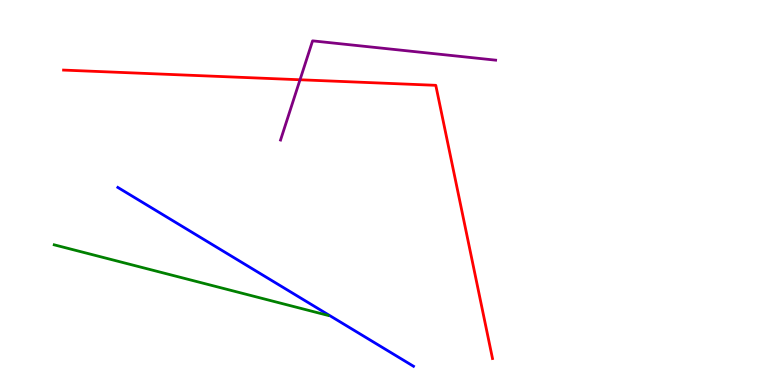[{'lines': ['blue', 'red'], 'intersections': []}, {'lines': ['green', 'red'], 'intersections': []}, {'lines': ['purple', 'red'], 'intersections': [{'x': 3.87, 'y': 7.93}]}, {'lines': ['blue', 'green'], 'intersections': []}, {'lines': ['blue', 'purple'], 'intersections': []}, {'lines': ['green', 'purple'], 'intersections': []}]